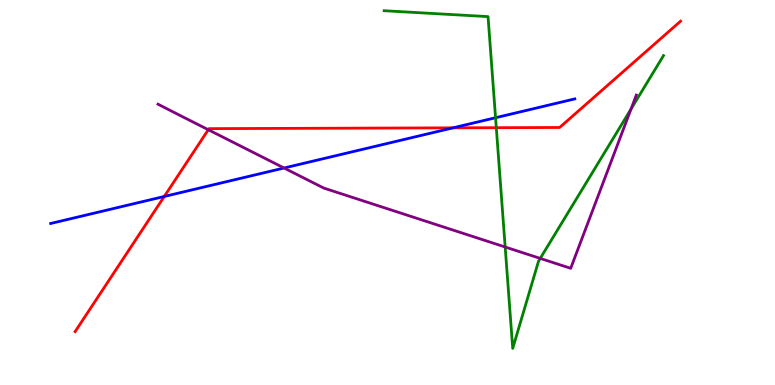[{'lines': ['blue', 'red'], 'intersections': [{'x': 2.12, 'y': 4.9}, {'x': 5.85, 'y': 6.68}]}, {'lines': ['green', 'red'], 'intersections': [{'x': 6.4, 'y': 6.68}]}, {'lines': ['purple', 'red'], 'intersections': [{'x': 2.69, 'y': 6.63}]}, {'lines': ['blue', 'green'], 'intersections': [{'x': 6.39, 'y': 6.94}]}, {'lines': ['blue', 'purple'], 'intersections': [{'x': 3.67, 'y': 5.64}]}, {'lines': ['green', 'purple'], 'intersections': [{'x': 6.52, 'y': 3.58}, {'x': 6.97, 'y': 3.29}, {'x': 8.14, 'y': 7.17}]}]